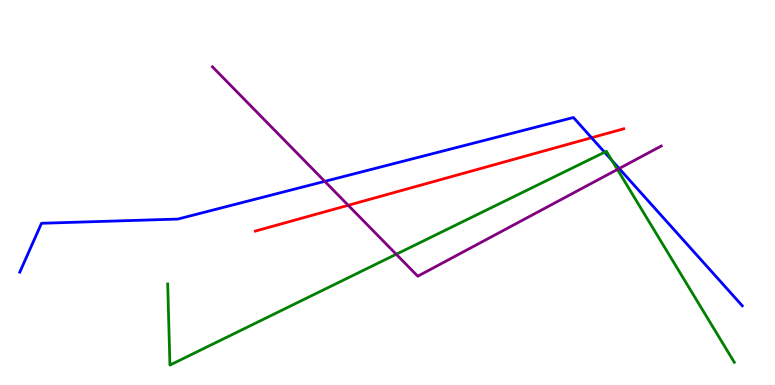[{'lines': ['blue', 'red'], 'intersections': [{'x': 7.63, 'y': 6.42}]}, {'lines': ['green', 'red'], 'intersections': []}, {'lines': ['purple', 'red'], 'intersections': [{'x': 4.49, 'y': 4.67}]}, {'lines': ['blue', 'green'], 'intersections': [{'x': 7.8, 'y': 6.05}, {'x': 7.9, 'y': 5.83}]}, {'lines': ['blue', 'purple'], 'intersections': [{'x': 4.19, 'y': 5.29}, {'x': 7.99, 'y': 5.62}]}, {'lines': ['green', 'purple'], 'intersections': [{'x': 5.11, 'y': 3.4}, {'x': 7.97, 'y': 5.6}]}]